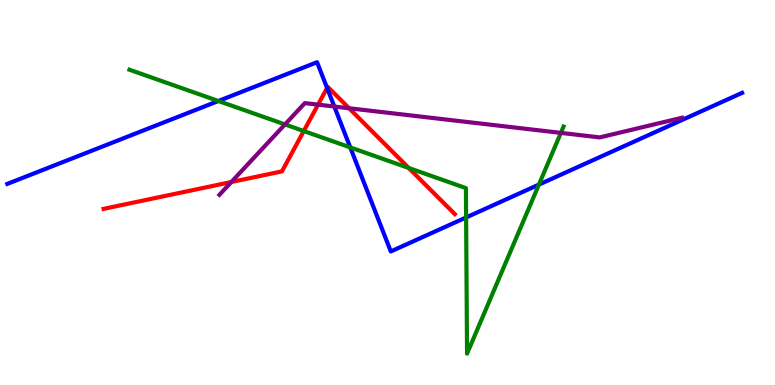[{'lines': ['blue', 'red'], 'intersections': [{'x': 4.22, 'y': 7.72}]}, {'lines': ['green', 'red'], 'intersections': [{'x': 3.92, 'y': 6.6}, {'x': 5.27, 'y': 5.64}]}, {'lines': ['purple', 'red'], 'intersections': [{'x': 2.99, 'y': 5.27}, {'x': 4.1, 'y': 7.28}, {'x': 4.5, 'y': 7.19}]}, {'lines': ['blue', 'green'], 'intersections': [{'x': 2.82, 'y': 7.38}, {'x': 4.52, 'y': 6.17}, {'x': 6.01, 'y': 4.35}, {'x': 6.95, 'y': 5.21}]}, {'lines': ['blue', 'purple'], 'intersections': [{'x': 4.31, 'y': 7.23}]}, {'lines': ['green', 'purple'], 'intersections': [{'x': 3.68, 'y': 6.77}, {'x': 7.24, 'y': 6.55}]}]